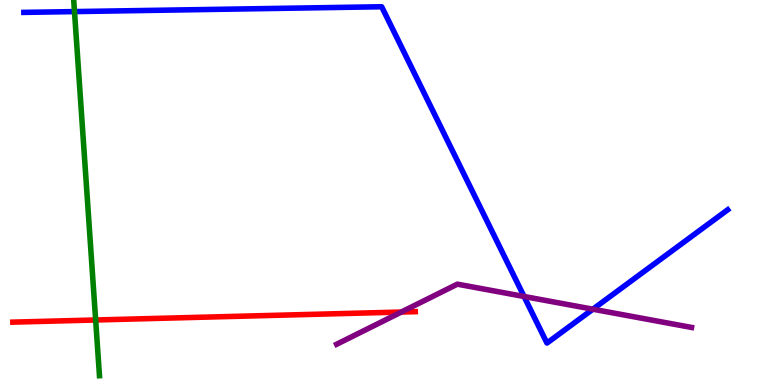[{'lines': ['blue', 'red'], 'intersections': []}, {'lines': ['green', 'red'], 'intersections': [{'x': 1.23, 'y': 1.69}]}, {'lines': ['purple', 'red'], 'intersections': [{'x': 5.18, 'y': 1.89}]}, {'lines': ['blue', 'green'], 'intersections': [{'x': 0.961, 'y': 9.7}]}, {'lines': ['blue', 'purple'], 'intersections': [{'x': 6.76, 'y': 2.3}, {'x': 7.65, 'y': 1.97}]}, {'lines': ['green', 'purple'], 'intersections': []}]